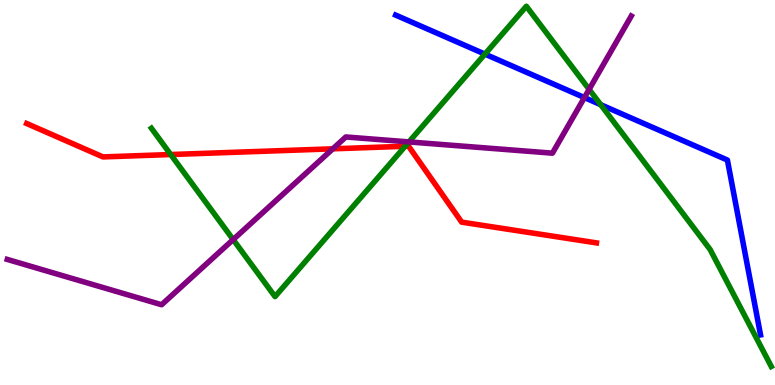[{'lines': ['blue', 'red'], 'intersections': []}, {'lines': ['green', 'red'], 'intersections': [{'x': 2.2, 'y': 5.99}, {'x': 5.23, 'y': 6.2}]}, {'lines': ['purple', 'red'], 'intersections': [{'x': 4.29, 'y': 6.13}]}, {'lines': ['blue', 'green'], 'intersections': [{'x': 6.26, 'y': 8.59}, {'x': 7.75, 'y': 7.28}]}, {'lines': ['blue', 'purple'], 'intersections': [{'x': 7.54, 'y': 7.47}]}, {'lines': ['green', 'purple'], 'intersections': [{'x': 3.01, 'y': 3.78}, {'x': 5.28, 'y': 6.31}, {'x': 7.6, 'y': 7.68}]}]